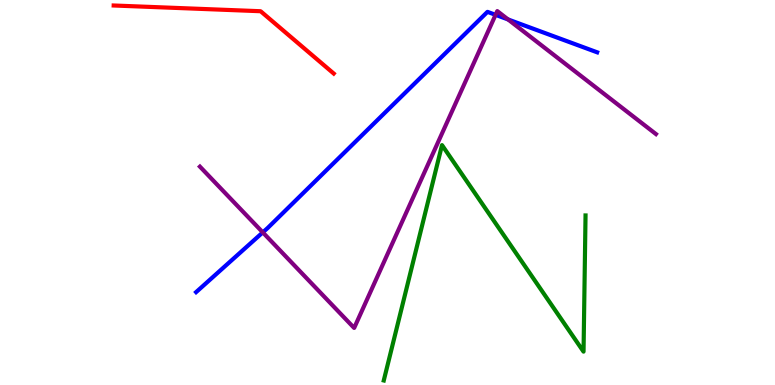[{'lines': ['blue', 'red'], 'intersections': []}, {'lines': ['green', 'red'], 'intersections': []}, {'lines': ['purple', 'red'], 'intersections': []}, {'lines': ['blue', 'green'], 'intersections': []}, {'lines': ['blue', 'purple'], 'intersections': [{'x': 3.39, 'y': 3.96}, {'x': 6.39, 'y': 9.61}, {'x': 6.56, 'y': 9.49}]}, {'lines': ['green', 'purple'], 'intersections': []}]